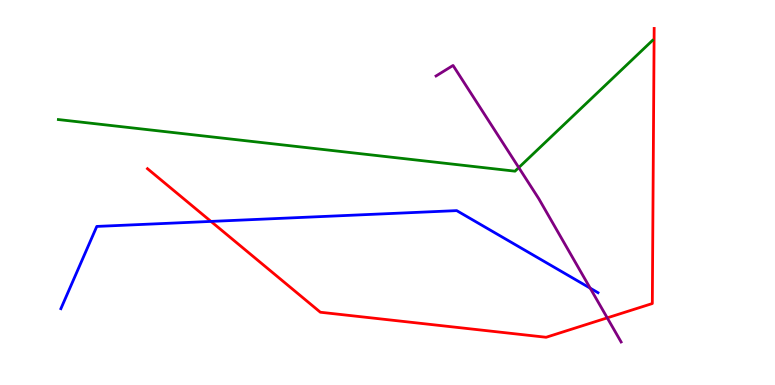[{'lines': ['blue', 'red'], 'intersections': [{'x': 2.72, 'y': 4.25}]}, {'lines': ['green', 'red'], 'intersections': []}, {'lines': ['purple', 'red'], 'intersections': [{'x': 7.84, 'y': 1.74}]}, {'lines': ['blue', 'green'], 'intersections': []}, {'lines': ['blue', 'purple'], 'intersections': [{'x': 7.62, 'y': 2.52}]}, {'lines': ['green', 'purple'], 'intersections': [{'x': 6.69, 'y': 5.65}]}]